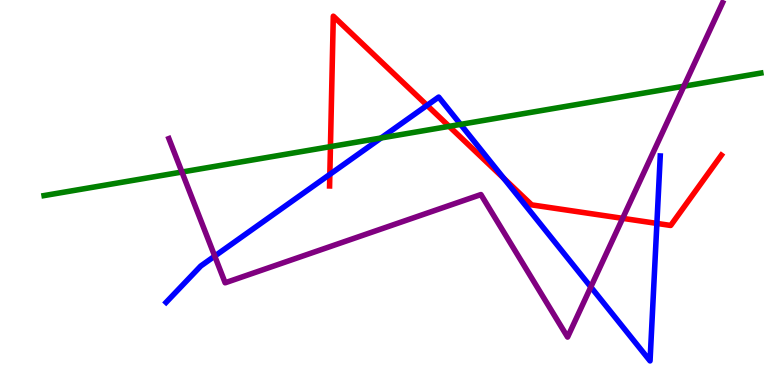[{'lines': ['blue', 'red'], 'intersections': [{'x': 4.26, 'y': 5.47}, {'x': 5.51, 'y': 7.26}, {'x': 6.5, 'y': 5.37}, {'x': 8.48, 'y': 4.2}]}, {'lines': ['green', 'red'], 'intersections': [{'x': 4.26, 'y': 6.19}, {'x': 5.8, 'y': 6.72}]}, {'lines': ['purple', 'red'], 'intersections': [{'x': 8.03, 'y': 4.33}]}, {'lines': ['blue', 'green'], 'intersections': [{'x': 4.92, 'y': 6.42}, {'x': 5.94, 'y': 6.77}]}, {'lines': ['blue', 'purple'], 'intersections': [{'x': 2.77, 'y': 3.35}, {'x': 7.62, 'y': 2.55}]}, {'lines': ['green', 'purple'], 'intersections': [{'x': 2.35, 'y': 5.53}, {'x': 8.82, 'y': 7.76}]}]